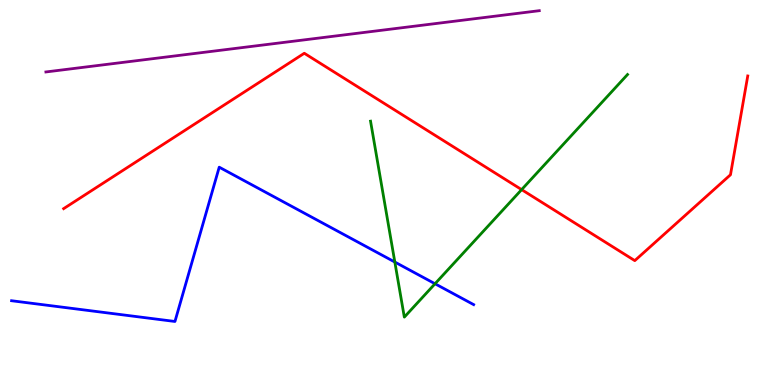[{'lines': ['blue', 'red'], 'intersections': []}, {'lines': ['green', 'red'], 'intersections': [{'x': 6.73, 'y': 5.07}]}, {'lines': ['purple', 'red'], 'intersections': []}, {'lines': ['blue', 'green'], 'intersections': [{'x': 5.09, 'y': 3.19}, {'x': 5.61, 'y': 2.63}]}, {'lines': ['blue', 'purple'], 'intersections': []}, {'lines': ['green', 'purple'], 'intersections': []}]